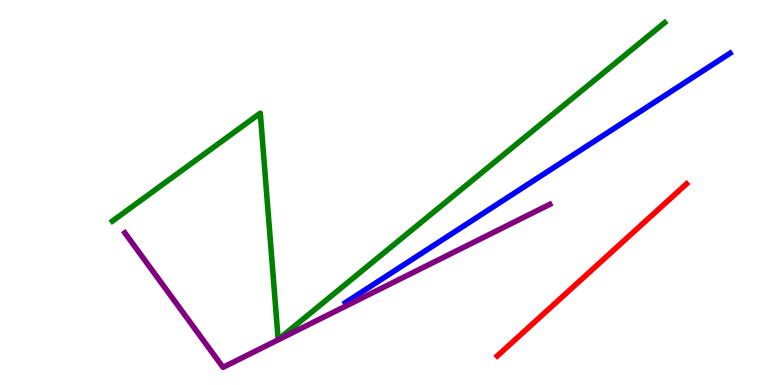[{'lines': ['blue', 'red'], 'intersections': []}, {'lines': ['green', 'red'], 'intersections': []}, {'lines': ['purple', 'red'], 'intersections': []}, {'lines': ['blue', 'green'], 'intersections': []}, {'lines': ['blue', 'purple'], 'intersections': []}, {'lines': ['green', 'purple'], 'intersections': []}]